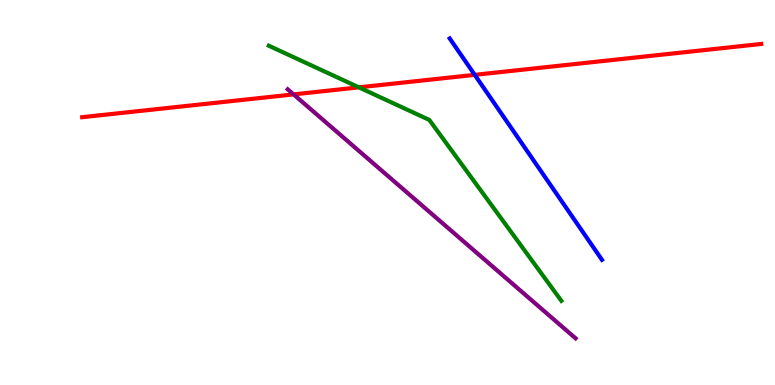[{'lines': ['blue', 'red'], 'intersections': [{'x': 6.13, 'y': 8.06}]}, {'lines': ['green', 'red'], 'intersections': [{'x': 4.63, 'y': 7.73}]}, {'lines': ['purple', 'red'], 'intersections': [{'x': 3.79, 'y': 7.55}]}, {'lines': ['blue', 'green'], 'intersections': []}, {'lines': ['blue', 'purple'], 'intersections': []}, {'lines': ['green', 'purple'], 'intersections': []}]